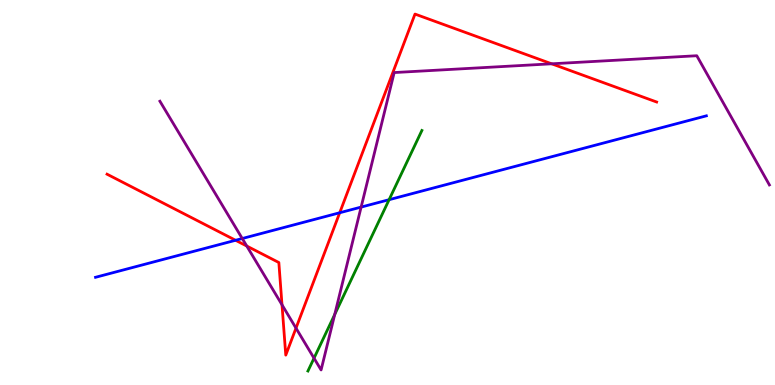[{'lines': ['blue', 'red'], 'intersections': [{'x': 3.04, 'y': 3.76}, {'x': 4.38, 'y': 4.47}]}, {'lines': ['green', 'red'], 'intersections': []}, {'lines': ['purple', 'red'], 'intersections': [{'x': 3.18, 'y': 3.61}, {'x': 3.64, 'y': 2.08}, {'x': 3.82, 'y': 1.48}, {'x': 7.12, 'y': 8.34}]}, {'lines': ['blue', 'green'], 'intersections': [{'x': 5.02, 'y': 4.81}]}, {'lines': ['blue', 'purple'], 'intersections': [{'x': 3.13, 'y': 3.8}, {'x': 4.66, 'y': 4.62}]}, {'lines': ['green', 'purple'], 'intersections': [{'x': 4.05, 'y': 0.697}, {'x': 4.32, 'y': 1.83}]}]